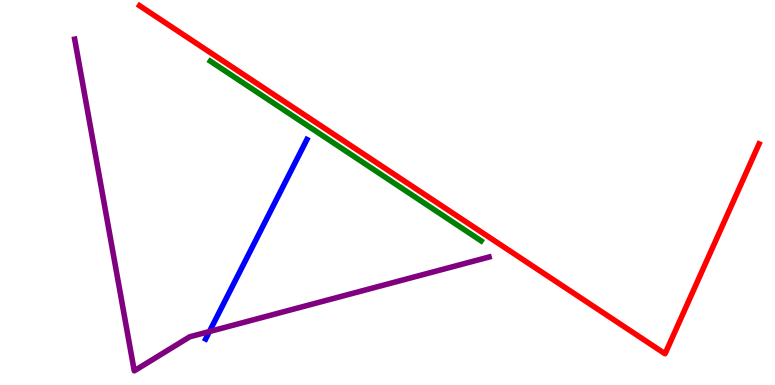[{'lines': ['blue', 'red'], 'intersections': []}, {'lines': ['green', 'red'], 'intersections': []}, {'lines': ['purple', 'red'], 'intersections': []}, {'lines': ['blue', 'green'], 'intersections': []}, {'lines': ['blue', 'purple'], 'intersections': [{'x': 2.7, 'y': 1.39}]}, {'lines': ['green', 'purple'], 'intersections': []}]